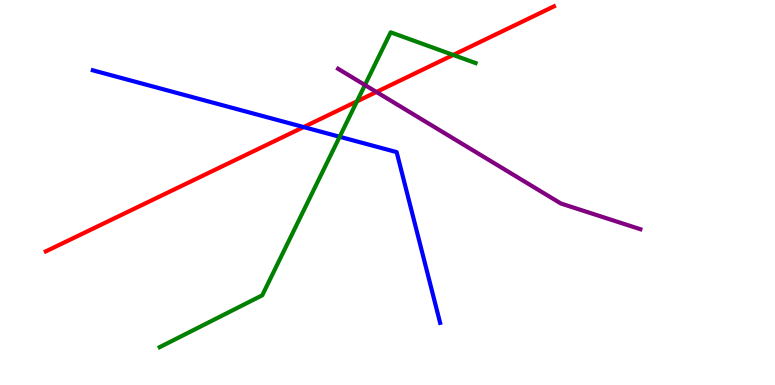[{'lines': ['blue', 'red'], 'intersections': [{'x': 3.92, 'y': 6.7}]}, {'lines': ['green', 'red'], 'intersections': [{'x': 4.61, 'y': 7.37}, {'x': 5.85, 'y': 8.57}]}, {'lines': ['purple', 'red'], 'intersections': [{'x': 4.86, 'y': 7.61}]}, {'lines': ['blue', 'green'], 'intersections': [{'x': 4.38, 'y': 6.45}]}, {'lines': ['blue', 'purple'], 'intersections': []}, {'lines': ['green', 'purple'], 'intersections': [{'x': 4.71, 'y': 7.79}]}]